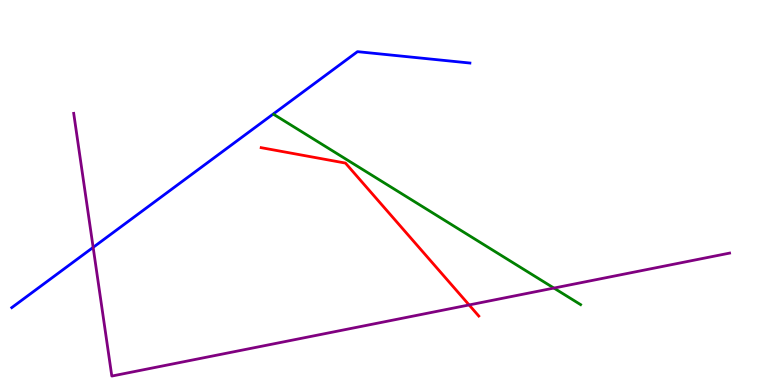[{'lines': ['blue', 'red'], 'intersections': []}, {'lines': ['green', 'red'], 'intersections': []}, {'lines': ['purple', 'red'], 'intersections': [{'x': 6.05, 'y': 2.08}]}, {'lines': ['blue', 'green'], 'intersections': []}, {'lines': ['blue', 'purple'], 'intersections': [{'x': 1.2, 'y': 3.57}]}, {'lines': ['green', 'purple'], 'intersections': [{'x': 7.15, 'y': 2.52}]}]